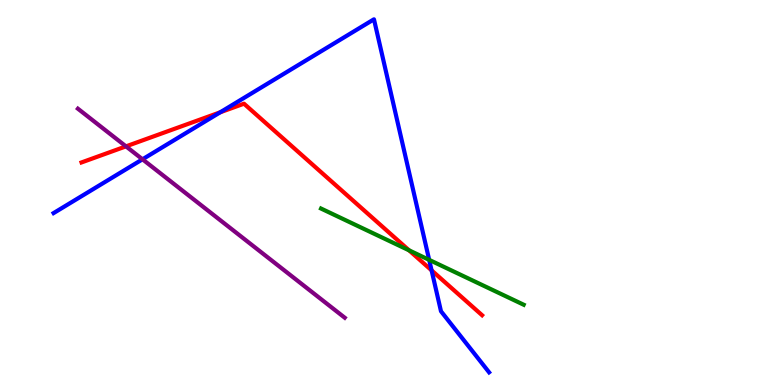[{'lines': ['blue', 'red'], 'intersections': [{'x': 2.84, 'y': 7.08}, {'x': 5.57, 'y': 2.98}]}, {'lines': ['green', 'red'], 'intersections': [{'x': 5.28, 'y': 3.5}]}, {'lines': ['purple', 'red'], 'intersections': [{'x': 1.63, 'y': 6.2}]}, {'lines': ['blue', 'green'], 'intersections': [{'x': 5.54, 'y': 3.25}]}, {'lines': ['blue', 'purple'], 'intersections': [{'x': 1.84, 'y': 5.86}]}, {'lines': ['green', 'purple'], 'intersections': []}]